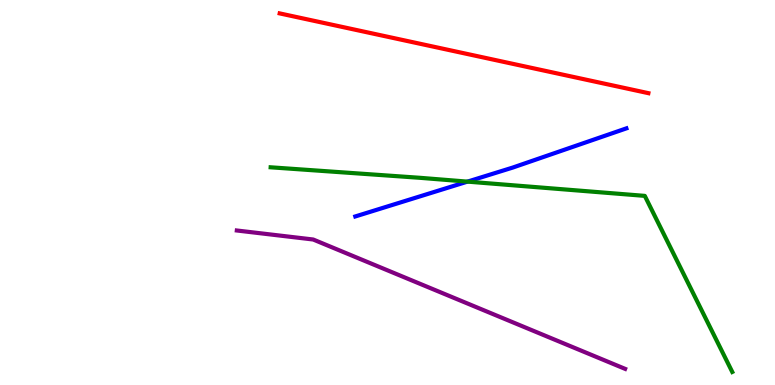[{'lines': ['blue', 'red'], 'intersections': []}, {'lines': ['green', 'red'], 'intersections': []}, {'lines': ['purple', 'red'], 'intersections': []}, {'lines': ['blue', 'green'], 'intersections': [{'x': 6.03, 'y': 5.28}]}, {'lines': ['blue', 'purple'], 'intersections': []}, {'lines': ['green', 'purple'], 'intersections': []}]